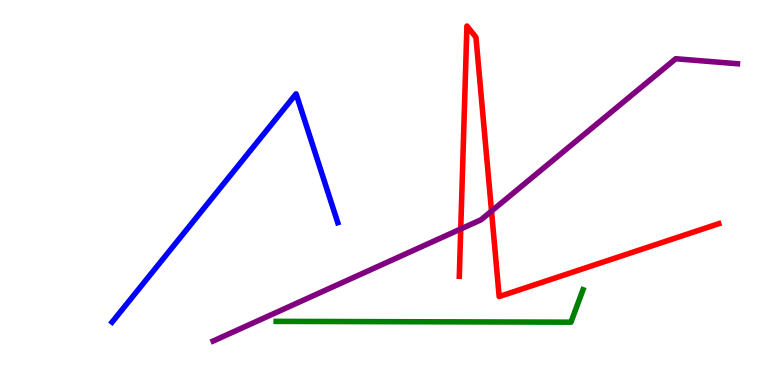[{'lines': ['blue', 'red'], 'intersections': []}, {'lines': ['green', 'red'], 'intersections': []}, {'lines': ['purple', 'red'], 'intersections': [{'x': 5.95, 'y': 4.05}, {'x': 6.34, 'y': 4.52}]}, {'lines': ['blue', 'green'], 'intersections': []}, {'lines': ['blue', 'purple'], 'intersections': []}, {'lines': ['green', 'purple'], 'intersections': []}]